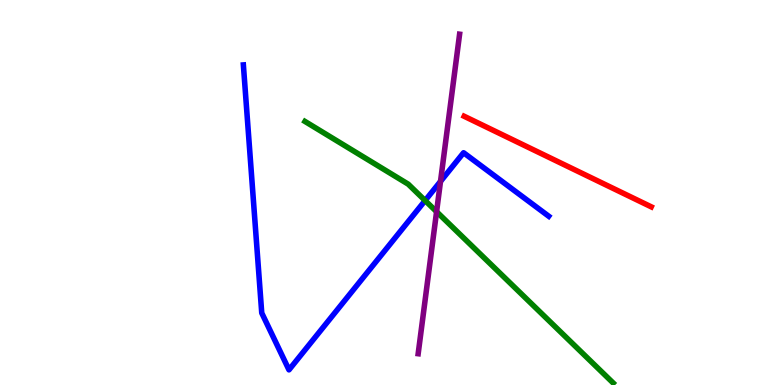[{'lines': ['blue', 'red'], 'intersections': []}, {'lines': ['green', 'red'], 'intersections': []}, {'lines': ['purple', 'red'], 'intersections': []}, {'lines': ['blue', 'green'], 'intersections': [{'x': 5.49, 'y': 4.79}]}, {'lines': ['blue', 'purple'], 'intersections': [{'x': 5.68, 'y': 5.29}]}, {'lines': ['green', 'purple'], 'intersections': [{'x': 5.63, 'y': 4.5}]}]